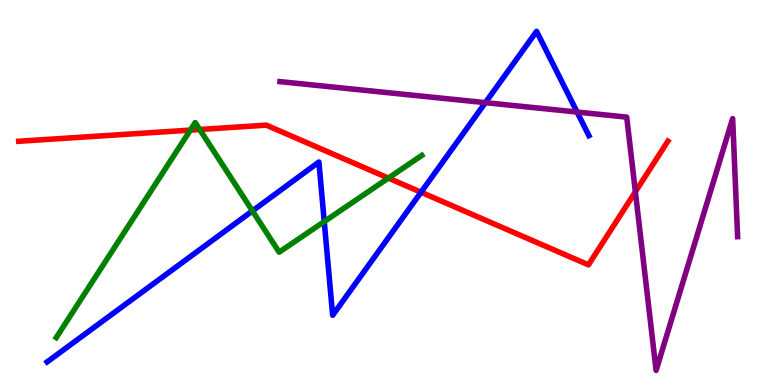[{'lines': ['blue', 'red'], 'intersections': [{'x': 5.43, 'y': 5.01}]}, {'lines': ['green', 'red'], 'intersections': [{'x': 2.46, 'y': 6.62}, {'x': 2.58, 'y': 6.64}, {'x': 5.01, 'y': 5.37}]}, {'lines': ['purple', 'red'], 'intersections': [{'x': 8.2, 'y': 5.02}]}, {'lines': ['blue', 'green'], 'intersections': [{'x': 3.26, 'y': 4.52}, {'x': 4.18, 'y': 4.24}]}, {'lines': ['blue', 'purple'], 'intersections': [{'x': 6.26, 'y': 7.33}, {'x': 7.45, 'y': 7.09}]}, {'lines': ['green', 'purple'], 'intersections': []}]